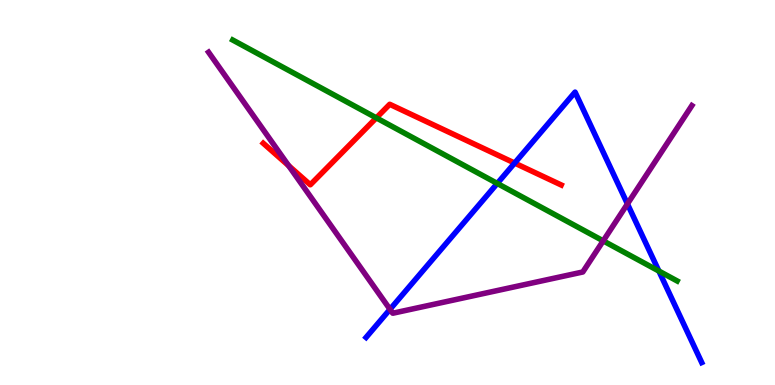[{'lines': ['blue', 'red'], 'intersections': [{'x': 6.64, 'y': 5.76}]}, {'lines': ['green', 'red'], 'intersections': [{'x': 4.86, 'y': 6.94}]}, {'lines': ['purple', 'red'], 'intersections': [{'x': 3.72, 'y': 5.7}]}, {'lines': ['blue', 'green'], 'intersections': [{'x': 6.42, 'y': 5.24}, {'x': 8.5, 'y': 2.96}]}, {'lines': ['blue', 'purple'], 'intersections': [{'x': 5.03, 'y': 1.97}, {'x': 8.1, 'y': 4.7}]}, {'lines': ['green', 'purple'], 'intersections': [{'x': 7.78, 'y': 3.74}]}]